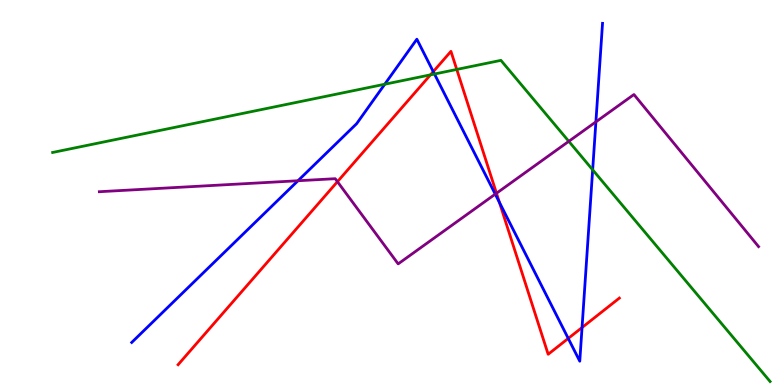[{'lines': ['blue', 'red'], 'intersections': [{'x': 5.59, 'y': 8.14}, {'x': 6.44, 'y': 4.74}, {'x': 7.33, 'y': 1.21}, {'x': 7.51, 'y': 1.49}]}, {'lines': ['green', 'red'], 'intersections': [{'x': 5.55, 'y': 8.06}, {'x': 5.89, 'y': 8.2}]}, {'lines': ['purple', 'red'], 'intersections': [{'x': 4.35, 'y': 5.28}, {'x': 6.41, 'y': 4.98}]}, {'lines': ['blue', 'green'], 'intersections': [{'x': 4.96, 'y': 7.81}, {'x': 5.61, 'y': 8.08}, {'x': 7.65, 'y': 5.59}]}, {'lines': ['blue', 'purple'], 'intersections': [{'x': 3.84, 'y': 5.31}, {'x': 6.39, 'y': 4.96}, {'x': 7.69, 'y': 6.83}]}, {'lines': ['green', 'purple'], 'intersections': [{'x': 7.34, 'y': 6.33}]}]